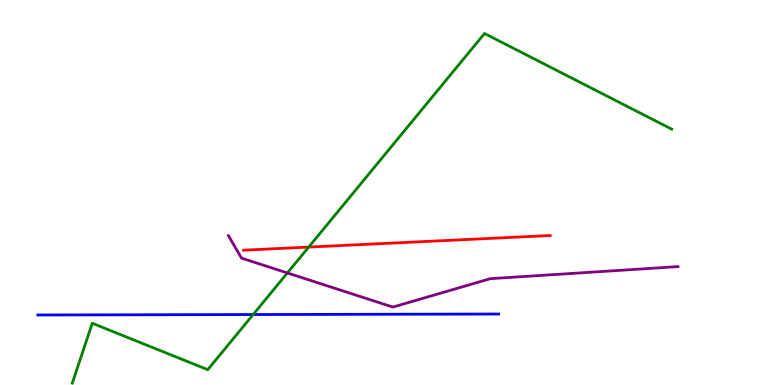[{'lines': ['blue', 'red'], 'intersections': []}, {'lines': ['green', 'red'], 'intersections': [{'x': 3.98, 'y': 3.58}]}, {'lines': ['purple', 'red'], 'intersections': []}, {'lines': ['blue', 'green'], 'intersections': [{'x': 3.27, 'y': 1.83}]}, {'lines': ['blue', 'purple'], 'intersections': []}, {'lines': ['green', 'purple'], 'intersections': [{'x': 3.71, 'y': 2.91}]}]